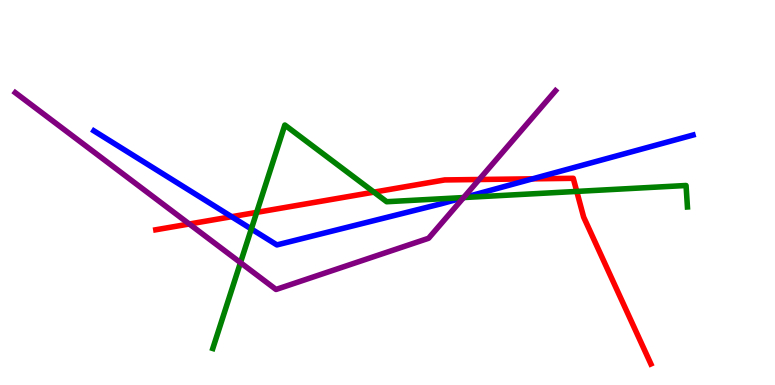[{'lines': ['blue', 'red'], 'intersections': [{'x': 2.99, 'y': 4.37}, {'x': 6.87, 'y': 5.36}]}, {'lines': ['green', 'red'], 'intersections': [{'x': 3.31, 'y': 4.48}, {'x': 4.83, 'y': 5.01}, {'x': 7.44, 'y': 5.03}]}, {'lines': ['purple', 'red'], 'intersections': [{'x': 2.44, 'y': 4.18}, {'x': 6.18, 'y': 5.34}]}, {'lines': ['blue', 'green'], 'intersections': [{'x': 3.24, 'y': 4.05}, {'x': 5.99, 'y': 4.87}]}, {'lines': ['blue', 'purple'], 'intersections': [{'x': 5.98, 'y': 4.87}]}, {'lines': ['green', 'purple'], 'intersections': [{'x': 3.1, 'y': 3.18}, {'x': 5.98, 'y': 4.87}]}]